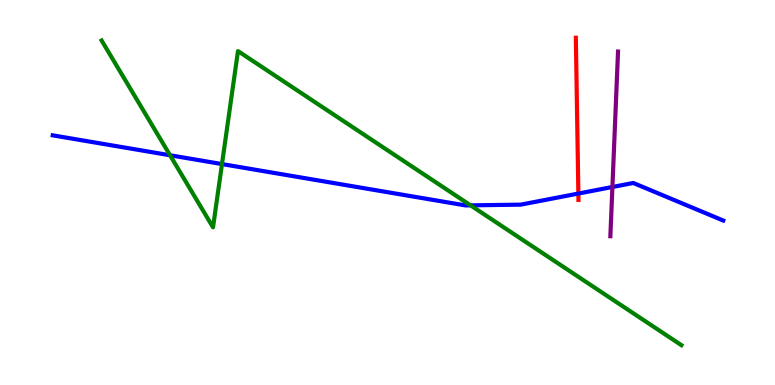[{'lines': ['blue', 'red'], 'intersections': [{'x': 7.46, 'y': 4.97}]}, {'lines': ['green', 'red'], 'intersections': []}, {'lines': ['purple', 'red'], 'intersections': []}, {'lines': ['blue', 'green'], 'intersections': [{'x': 2.19, 'y': 5.97}, {'x': 2.86, 'y': 5.74}, {'x': 6.07, 'y': 4.67}]}, {'lines': ['blue', 'purple'], 'intersections': [{'x': 7.9, 'y': 5.14}]}, {'lines': ['green', 'purple'], 'intersections': []}]